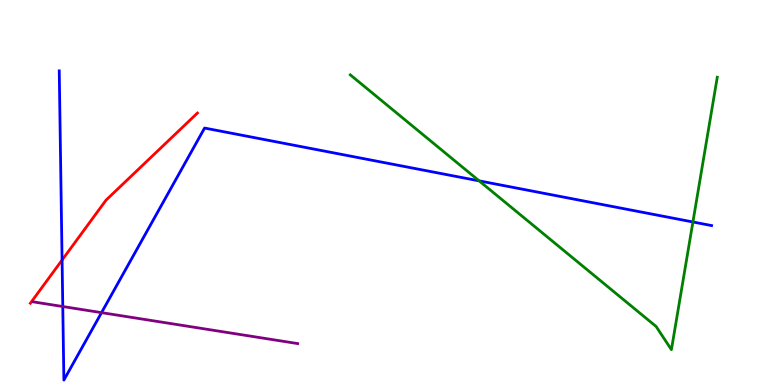[{'lines': ['blue', 'red'], 'intersections': [{'x': 0.801, 'y': 3.25}]}, {'lines': ['green', 'red'], 'intersections': []}, {'lines': ['purple', 'red'], 'intersections': []}, {'lines': ['blue', 'green'], 'intersections': [{'x': 6.18, 'y': 5.3}, {'x': 8.94, 'y': 4.23}]}, {'lines': ['blue', 'purple'], 'intersections': [{'x': 0.81, 'y': 2.04}, {'x': 1.31, 'y': 1.88}]}, {'lines': ['green', 'purple'], 'intersections': []}]